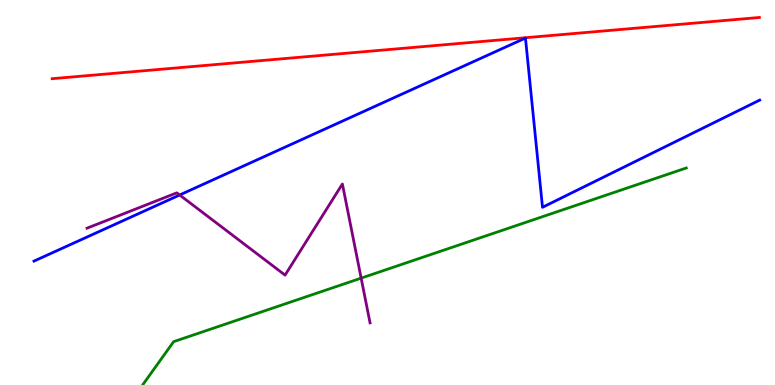[{'lines': ['blue', 'red'], 'intersections': []}, {'lines': ['green', 'red'], 'intersections': []}, {'lines': ['purple', 'red'], 'intersections': []}, {'lines': ['blue', 'green'], 'intersections': []}, {'lines': ['blue', 'purple'], 'intersections': [{'x': 2.32, 'y': 4.94}]}, {'lines': ['green', 'purple'], 'intersections': [{'x': 4.66, 'y': 2.78}]}]